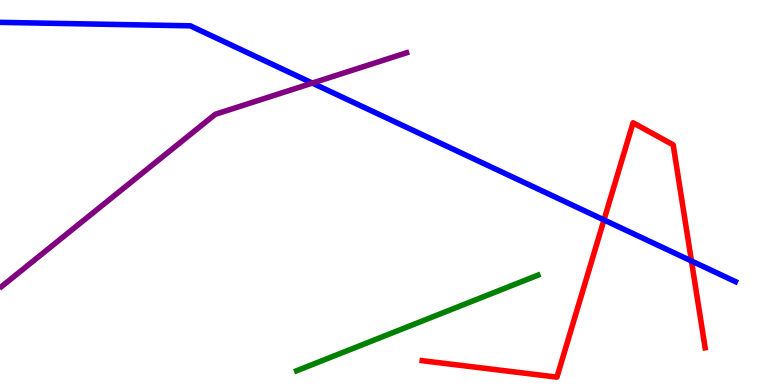[{'lines': ['blue', 'red'], 'intersections': [{'x': 7.79, 'y': 4.29}, {'x': 8.92, 'y': 3.22}]}, {'lines': ['green', 'red'], 'intersections': []}, {'lines': ['purple', 'red'], 'intersections': []}, {'lines': ['blue', 'green'], 'intersections': []}, {'lines': ['blue', 'purple'], 'intersections': [{'x': 4.03, 'y': 7.84}]}, {'lines': ['green', 'purple'], 'intersections': []}]